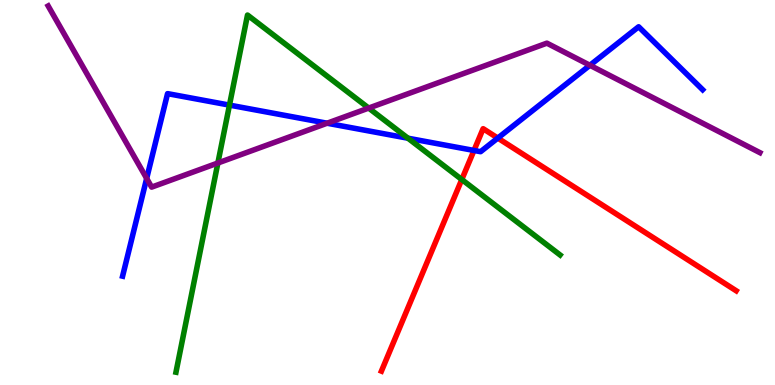[{'lines': ['blue', 'red'], 'intersections': [{'x': 6.12, 'y': 6.09}, {'x': 6.42, 'y': 6.41}]}, {'lines': ['green', 'red'], 'intersections': [{'x': 5.96, 'y': 5.34}]}, {'lines': ['purple', 'red'], 'intersections': []}, {'lines': ['blue', 'green'], 'intersections': [{'x': 2.96, 'y': 7.27}, {'x': 5.26, 'y': 6.41}]}, {'lines': ['blue', 'purple'], 'intersections': [{'x': 1.89, 'y': 5.37}, {'x': 4.22, 'y': 6.8}, {'x': 7.61, 'y': 8.3}]}, {'lines': ['green', 'purple'], 'intersections': [{'x': 2.81, 'y': 5.77}, {'x': 4.76, 'y': 7.19}]}]